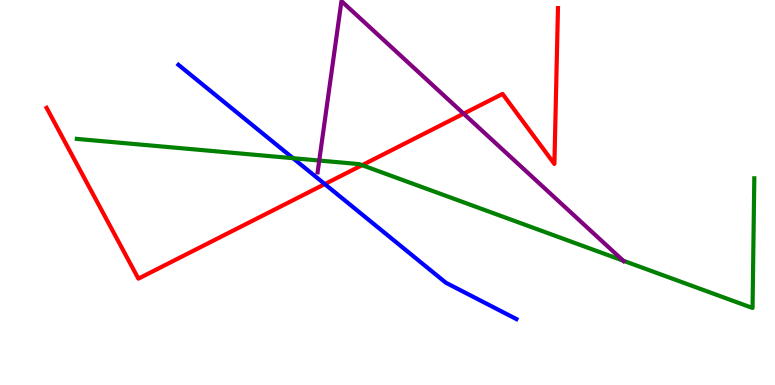[{'lines': ['blue', 'red'], 'intersections': [{'x': 4.19, 'y': 5.22}]}, {'lines': ['green', 'red'], 'intersections': [{'x': 4.67, 'y': 5.71}]}, {'lines': ['purple', 'red'], 'intersections': [{'x': 5.98, 'y': 7.05}]}, {'lines': ['blue', 'green'], 'intersections': [{'x': 3.78, 'y': 5.89}]}, {'lines': ['blue', 'purple'], 'intersections': []}, {'lines': ['green', 'purple'], 'intersections': [{'x': 4.12, 'y': 5.83}, {'x': 8.04, 'y': 3.23}]}]